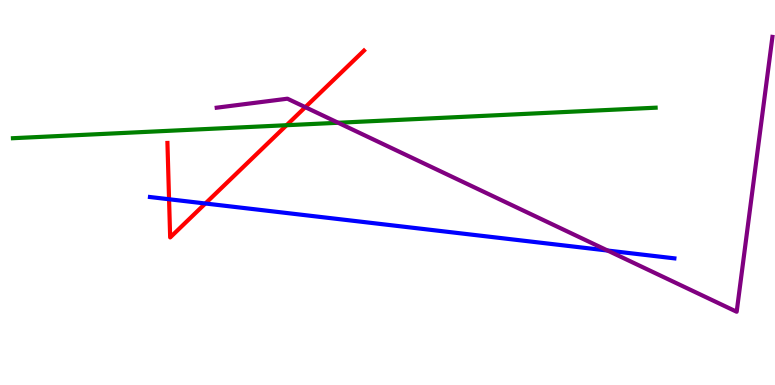[{'lines': ['blue', 'red'], 'intersections': [{'x': 2.18, 'y': 4.82}, {'x': 2.65, 'y': 4.71}]}, {'lines': ['green', 'red'], 'intersections': [{'x': 3.7, 'y': 6.75}]}, {'lines': ['purple', 'red'], 'intersections': [{'x': 3.94, 'y': 7.22}]}, {'lines': ['blue', 'green'], 'intersections': []}, {'lines': ['blue', 'purple'], 'intersections': [{'x': 7.84, 'y': 3.49}]}, {'lines': ['green', 'purple'], 'intersections': [{'x': 4.36, 'y': 6.81}]}]